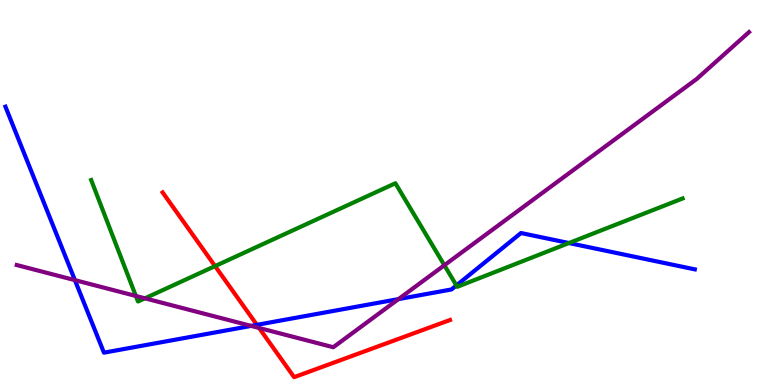[{'lines': ['blue', 'red'], 'intersections': [{'x': 3.31, 'y': 1.56}]}, {'lines': ['green', 'red'], 'intersections': [{'x': 2.77, 'y': 3.09}]}, {'lines': ['purple', 'red'], 'intersections': [{'x': 3.34, 'y': 1.48}]}, {'lines': ['blue', 'green'], 'intersections': [{'x': 5.89, 'y': 2.59}, {'x': 7.34, 'y': 3.69}]}, {'lines': ['blue', 'purple'], 'intersections': [{'x': 0.966, 'y': 2.72}, {'x': 3.24, 'y': 1.54}, {'x': 5.14, 'y': 2.23}]}, {'lines': ['green', 'purple'], 'intersections': [{'x': 1.75, 'y': 2.31}, {'x': 1.87, 'y': 2.25}, {'x': 5.73, 'y': 3.11}]}]